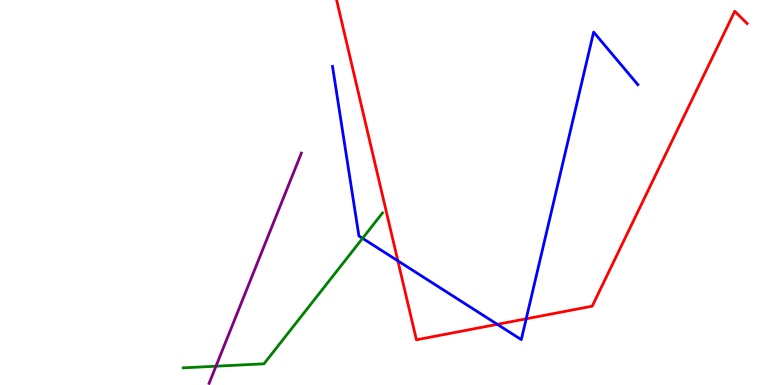[{'lines': ['blue', 'red'], 'intersections': [{'x': 5.13, 'y': 3.23}, {'x': 6.42, 'y': 1.58}, {'x': 6.79, 'y': 1.72}]}, {'lines': ['green', 'red'], 'intersections': []}, {'lines': ['purple', 'red'], 'intersections': []}, {'lines': ['blue', 'green'], 'intersections': [{'x': 4.68, 'y': 3.81}]}, {'lines': ['blue', 'purple'], 'intersections': []}, {'lines': ['green', 'purple'], 'intersections': [{'x': 2.79, 'y': 0.488}]}]